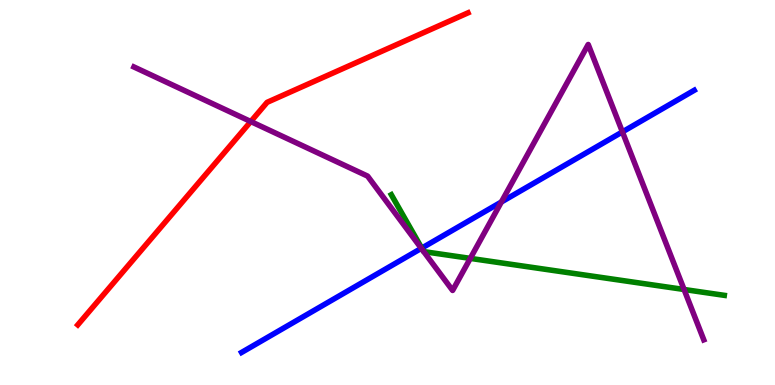[{'lines': ['blue', 'red'], 'intersections': []}, {'lines': ['green', 'red'], 'intersections': []}, {'lines': ['purple', 'red'], 'intersections': [{'x': 3.24, 'y': 6.84}]}, {'lines': ['blue', 'green'], 'intersections': [{'x': 5.44, 'y': 3.56}]}, {'lines': ['blue', 'purple'], 'intersections': [{'x': 5.44, 'y': 3.55}, {'x': 6.47, 'y': 4.75}, {'x': 8.03, 'y': 6.57}]}, {'lines': ['green', 'purple'], 'intersections': [{'x': 5.47, 'y': 3.47}, {'x': 5.47, 'y': 3.46}, {'x': 6.07, 'y': 3.29}, {'x': 8.83, 'y': 2.48}]}]